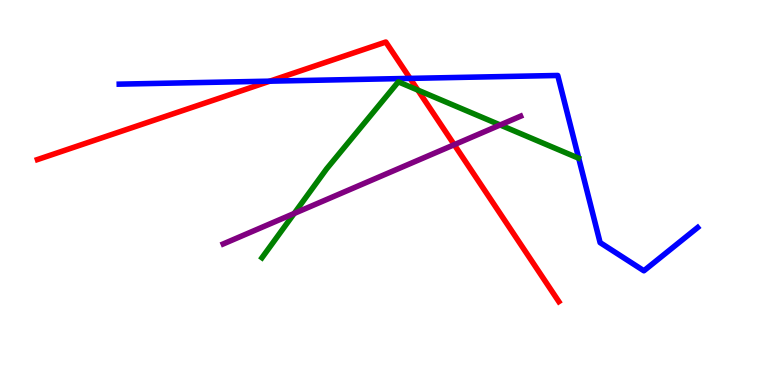[{'lines': ['blue', 'red'], 'intersections': [{'x': 3.48, 'y': 7.89}, {'x': 5.29, 'y': 7.96}]}, {'lines': ['green', 'red'], 'intersections': [{'x': 5.39, 'y': 7.66}]}, {'lines': ['purple', 'red'], 'intersections': [{'x': 5.86, 'y': 6.24}]}, {'lines': ['blue', 'green'], 'intersections': []}, {'lines': ['blue', 'purple'], 'intersections': []}, {'lines': ['green', 'purple'], 'intersections': [{'x': 3.8, 'y': 4.46}, {'x': 6.45, 'y': 6.75}]}]